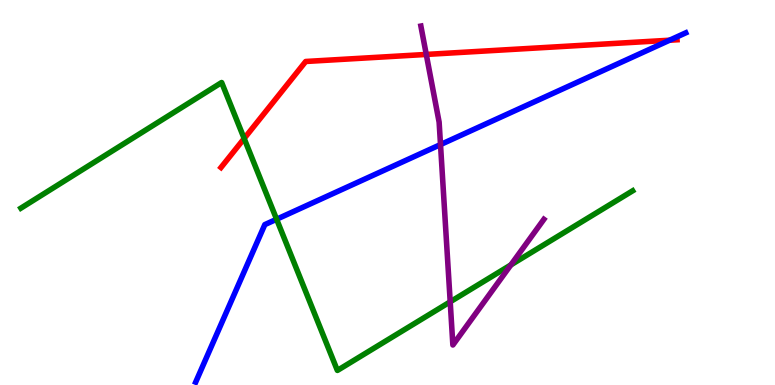[{'lines': ['blue', 'red'], 'intersections': [{'x': 8.64, 'y': 8.96}]}, {'lines': ['green', 'red'], 'intersections': [{'x': 3.15, 'y': 6.4}]}, {'lines': ['purple', 'red'], 'intersections': [{'x': 5.5, 'y': 8.59}]}, {'lines': ['blue', 'green'], 'intersections': [{'x': 3.57, 'y': 4.31}]}, {'lines': ['blue', 'purple'], 'intersections': [{'x': 5.68, 'y': 6.24}]}, {'lines': ['green', 'purple'], 'intersections': [{'x': 5.81, 'y': 2.16}, {'x': 6.59, 'y': 3.12}]}]